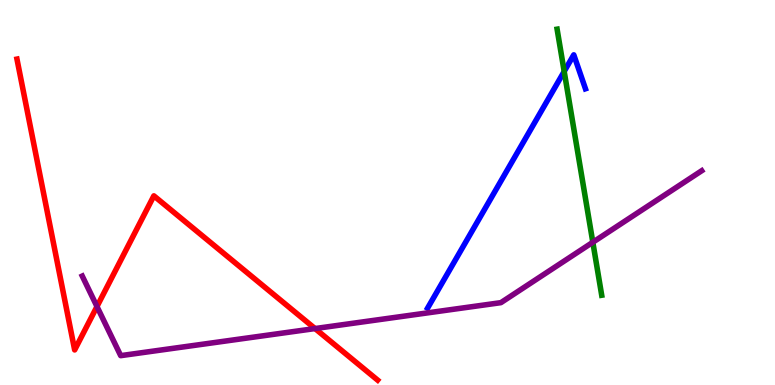[{'lines': ['blue', 'red'], 'intersections': []}, {'lines': ['green', 'red'], 'intersections': []}, {'lines': ['purple', 'red'], 'intersections': [{'x': 1.25, 'y': 2.04}, {'x': 4.06, 'y': 1.47}]}, {'lines': ['blue', 'green'], 'intersections': [{'x': 7.28, 'y': 8.14}]}, {'lines': ['blue', 'purple'], 'intersections': []}, {'lines': ['green', 'purple'], 'intersections': [{'x': 7.65, 'y': 3.71}]}]